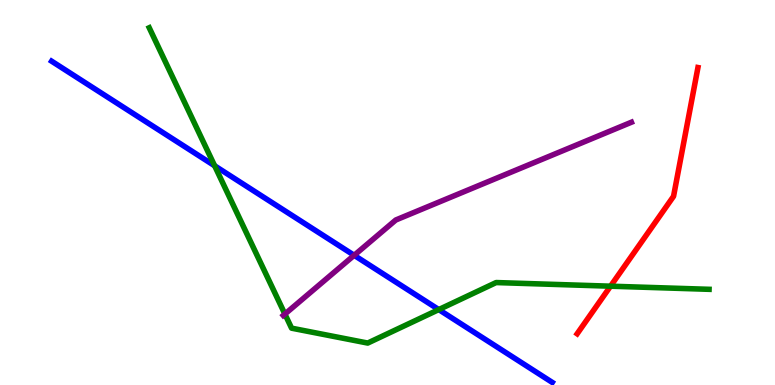[{'lines': ['blue', 'red'], 'intersections': []}, {'lines': ['green', 'red'], 'intersections': [{'x': 7.88, 'y': 2.57}]}, {'lines': ['purple', 'red'], 'intersections': []}, {'lines': ['blue', 'green'], 'intersections': [{'x': 2.77, 'y': 5.69}, {'x': 5.66, 'y': 1.96}]}, {'lines': ['blue', 'purple'], 'intersections': [{'x': 4.57, 'y': 3.37}]}, {'lines': ['green', 'purple'], 'intersections': [{'x': 3.68, 'y': 1.84}]}]